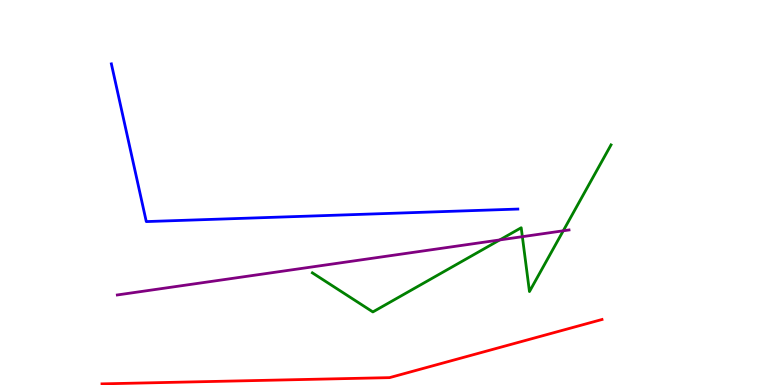[{'lines': ['blue', 'red'], 'intersections': []}, {'lines': ['green', 'red'], 'intersections': []}, {'lines': ['purple', 'red'], 'intersections': []}, {'lines': ['blue', 'green'], 'intersections': []}, {'lines': ['blue', 'purple'], 'intersections': []}, {'lines': ['green', 'purple'], 'intersections': [{'x': 6.45, 'y': 3.77}, {'x': 6.74, 'y': 3.85}, {'x': 7.27, 'y': 4.01}]}]